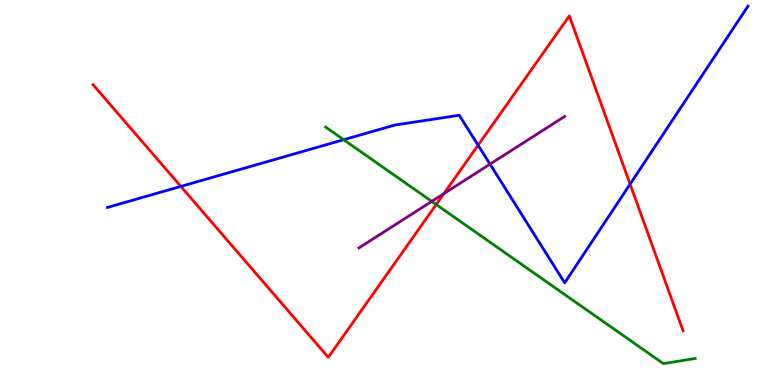[{'lines': ['blue', 'red'], 'intersections': [{'x': 2.33, 'y': 5.16}, {'x': 6.17, 'y': 6.23}, {'x': 8.13, 'y': 5.22}]}, {'lines': ['green', 'red'], 'intersections': [{'x': 5.63, 'y': 4.69}]}, {'lines': ['purple', 'red'], 'intersections': [{'x': 5.73, 'y': 4.97}]}, {'lines': ['blue', 'green'], 'intersections': [{'x': 4.43, 'y': 6.37}]}, {'lines': ['blue', 'purple'], 'intersections': [{'x': 6.32, 'y': 5.74}]}, {'lines': ['green', 'purple'], 'intersections': [{'x': 5.57, 'y': 4.77}]}]